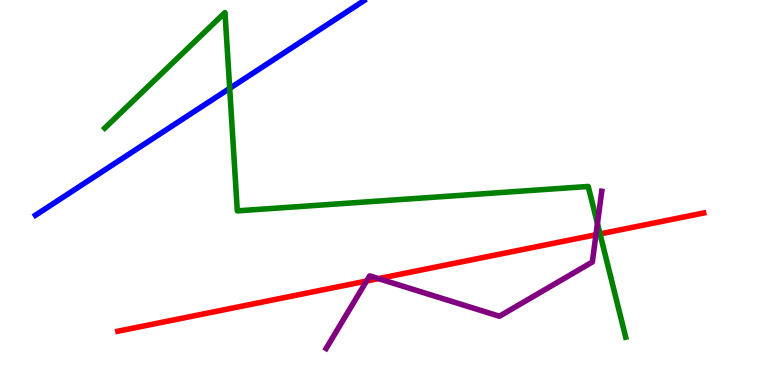[{'lines': ['blue', 'red'], 'intersections': []}, {'lines': ['green', 'red'], 'intersections': [{'x': 7.74, 'y': 3.92}]}, {'lines': ['purple', 'red'], 'intersections': [{'x': 4.73, 'y': 2.7}, {'x': 4.88, 'y': 2.76}, {'x': 7.69, 'y': 3.9}]}, {'lines': ['blue', 'green'], 'intersections': [{'x': 2.96, 'y': 7.7}]}, {'lines': ['blue', 'purple'], 'intersections': []}, {'lines': ['green', 'purple'], 'intersections': [{'x': 7.71, 'y': 4.19}]}]